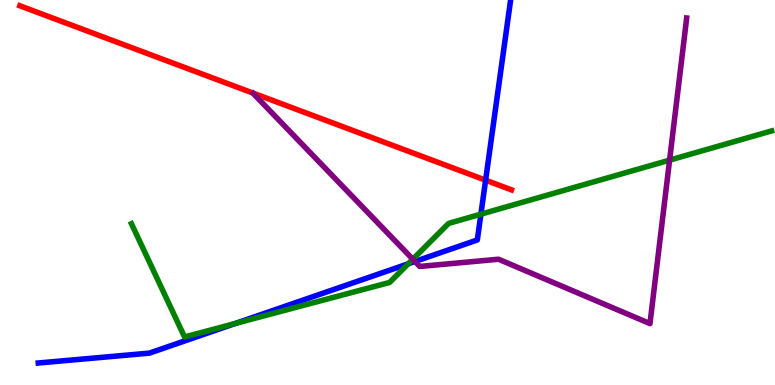[{'lines': ['blue', 'red'], 'intersections': [{'x': 6.27, 'y': 5.32}]}, {'lines': ['green', 'red'], 'intersections': []}, {'lines': ['purple', 'red'], 'intersections': []}, {'lines': ['blue', 'green'], 'intersections': [{'x': 3.04, 'y': 1.6}, {'x': 5.27, 'y': 3.15}, {'x': 6.21, 'y': 4.44}]}, {'lines': ['blue', 'purple'], 'intersections': [{'x': 5.35, 'y': 3.21}]}, {'lines': ['green', 'purple'], 'intersections': [{'x': 5.33, 'y': 3.27}, {'x': 8.64, 'y': 5.84}]}]